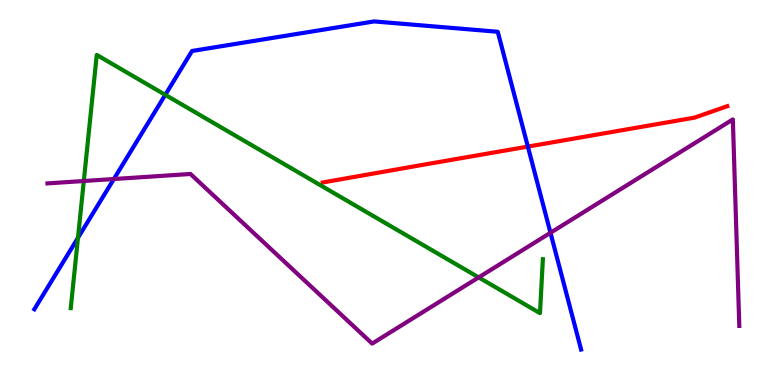[{'lines': ['blue', 'red'], 'intersections': [{'x': 6.81, 'y': 6.19}]}, {'lines': ['green', 'red'], 'intersections': []}, {'lines': ['purple', 'red'], 'intersections': []}, {'lines': ['blue', 'green'], 'intersections': [{'x': 1.01, 'y': 3.82}, {'x': 2.13, 'y': 7.54}]}, {'lines': ['blue', 'purple'], 'intersections': [{'x': 1.47, 'y': 5.35}, {'x': 7.1, 'y': 3.95}]}, {'lines': ['green', 'purple'], 'intersections': [{'x': 1.08, 'y': 5.3}, {'x': 6.18, 'y': 2.79}]}]